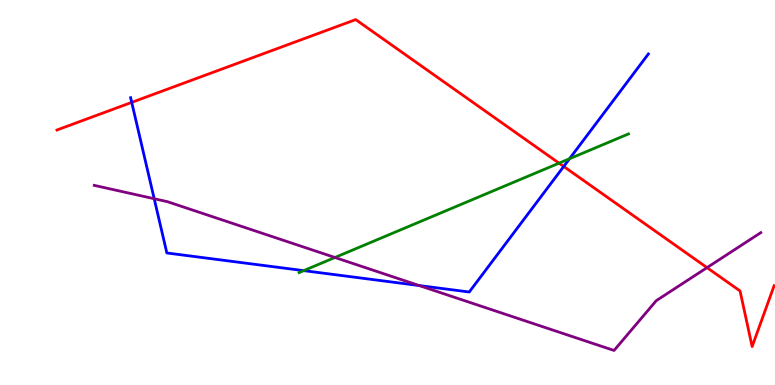[{'lines': ['blue', 'red'], 'intersections': [{'x': 1.7, 'y': 7.34}, {'x': 7.27, 'y': 5.68}]}, {'lines': ['green', 'red'], 'intersections': [{'x': 7.21, 'y': 5.76}]}, {'lines': ['purple', 'red'], 'intersections': [{'x': 9.12, 'y': 3.05}]}, {'lines': ['blue', 'green'], 'intersections': [{'x': 3.92, 'y': 2.97}, {'x': 7.35, 'y': 5.88}]}, {'lines': ['blue', 'purple'], 'intersections': [{'x': 1.99, 'y': 4.84}, {'x': 5.41, 'y': 2.58}]}, {'lines': ['green', 'purple'], 'intersections': [{'x': 4.32, 'y': 3.31}]}]